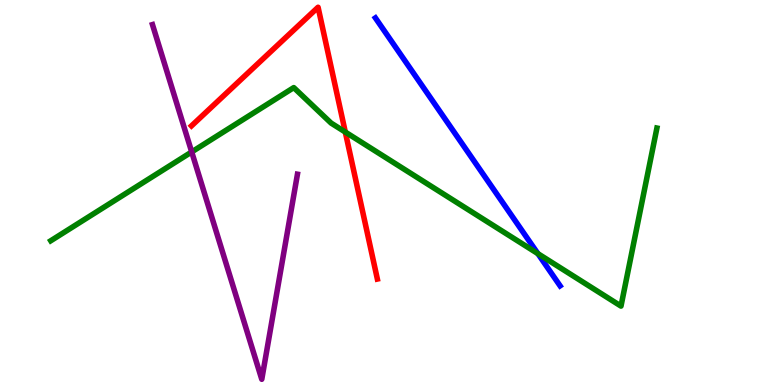[{'lines': ['blue', 'red'], 'intersections': []}, {'lines': ['green', 'red'], 'intersections': [{'x': 4.46, 'y': 6.57}]}, {'lines': ['purple', 'red'], 'intersections': []}, {'lines': ['blue', 'green'], 'intersections': [{'x': 6.94, 'y': 3.41}]}, {'lines': ['blue', 'purple'], 'intersections': []}, {'lines': ['green', 'purple'], 'intersections': [{'x': 2.47, 'y': 6.05}]}]